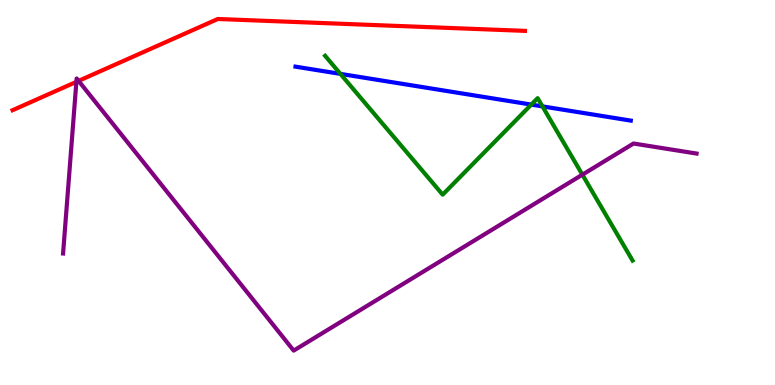[{'lines': ['blue', 'red'], 'intersections': []}, {'lines': ['green', 'red'], 'intersections': []}, {'lines': ['purple', 'red'], 'intersections': [{'x': 0.986, 'y': 7.87}, {'x': 1.01, 'y': 7.9}]}, {'lines': ['blue', 'green'], 'intersections': [{'x': 4.39, 'y': 8.08}, {'x': 6.86, 'y': 7.28}, {'x': 7.0, 'y': 7.24}]}, {'lines': ['blue', 'purple'], 'intersections': []}, {'lines': ['green', 'purple'], 'intersections': [{'x': 7.51, 'y': 5.46}]}]